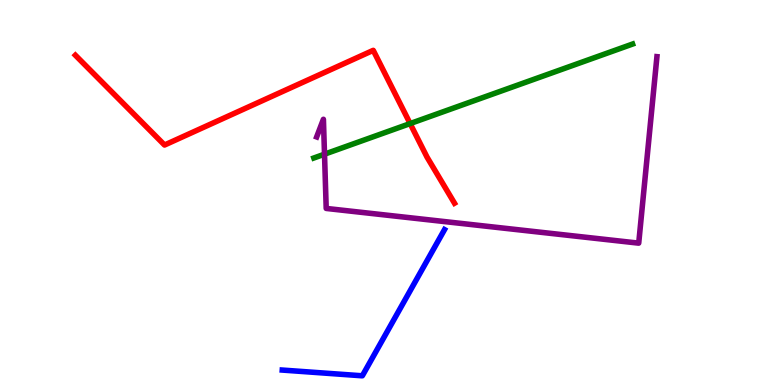[{'lines': ['blue', 'red'], 'intersections': []}, {'lines': ['green', 'red'], 'intersections': [{'x': 5.29, 'y': 6.79}]}, {'lines': ['purple', 'red'], 'intersections': []}, {'lines': ['blue', 'green'], 'intersections': []}, {'lines': ['blue', 'purple'], 'intersections': []}, {'lines': ['green', 'purple'], 'intersections': [{'x': 4.19, 'y': 6.0}]}]